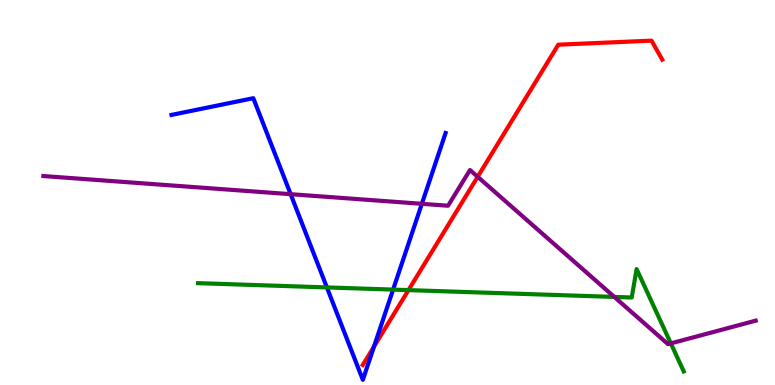[{'lines': ['blue', 'red'], 'intersections': [{'x': 4.83, 'y': 0.997}]}, {'lines': ['green', 'red'], 'intersections': [{'x': 5.27, 'y': 2.46}]}, {'lines': ['purple', 'red'], 'intersections': [{'x': 6.16, 'y': 5.41}]}, {'lines': ['blue', 'green'], 'intersections': [{'x': 4.22, 'y': 2.53}, {'x': 5.07, 'y': 2.48}]}, {'lines': ['blue', 'purple'], 'intersections': [{'x': 3.75, 'y': 4.96}, {'x': 5.44, 'y': 4.71}]}, {'lines': ['green', 'purple'], 'intersections': [{'x': 7.93, 'y': 2.29}, {'x': 8.66, 'y': 1.08}]}]